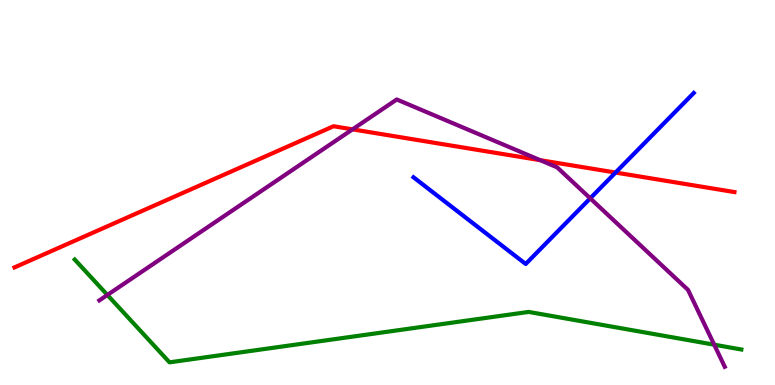[{'lines': ['blue', 'red'], 'intersections': [{'x': 7.94, 'y': 5.52}]}, {'lines': ['green', 'red'], 'intersections': []}, {'lines': ['purple', 'red'], 'intersections': [{'x': 4.55, 'y': 6.64}, {'x': 6.97, 'y': 5.84}]}, {'lines': ['blue', 'green'], 'intersections': []}, {'lines': ['blue', 'purple'], 'intersections': [{'x': 7.62, 'y': 4.85}]}, {'lines': ['green', 'purple'], 'intersections': [{'x': 1.39, 'y': 2.34}, {'x': 9.22, 'y': 1.05}]}]